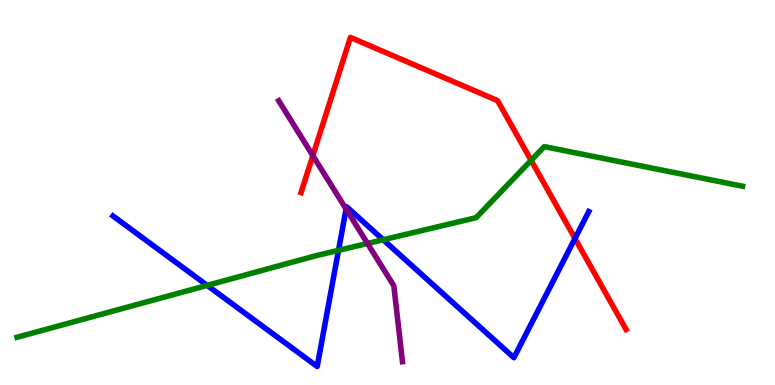[{'lines': ['blue', 'red'], 'intersections': [{'x': 7.42, 'y': 3.81}]}, {'lines': ['green', 'red'], 'intersections': [{'x': 6.85, 'y': 5.83}]}, {'lines': ['purple', 'red'], 'intersections': [{'x': 4.04, 'y': 5.96}]}, {'lines': ['blue', 'green'], 'intersections': [{'x': 2.67, 'y': 2.59}, {'x': 4.37, 'y': 3.5}, {'x': 4.94, 'y': 3.77}]}, {'lines': ['blue', 'purple'], 'intersections': [{'x': 4.47, 'y': 4.57}]}, {'lines': ['green', 'purple'], 'intersections': [{'x': 4.74, 'y': 3.68}]}]